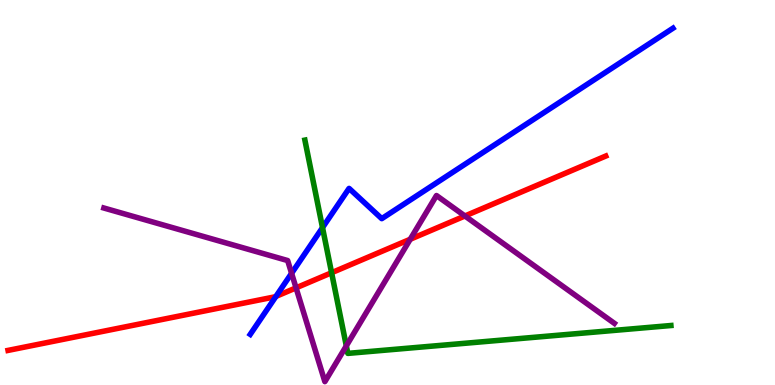[{'lines': ['blue', 'red'], 'intersections': [{'x': 3.56, 'y': 2.3}]}, {'lines': ['green', 'red'], 'intersections': [{'x': 4.28, 'y': 2.92}]}, {'lines': ['purple', 'red'], 'intersections': [{'x': 3.82, 'y': 2.52}, {'x': 5.29, 'y': 3.79}, {'x': 6.0, 'y': 4.39}]}, {'lines': ['blue', 'green'], 'intersections': [{'x': 4.16, 'y': 4.09}]}, {'lines': ['blue', 'purple'], 'intersections': [{'x': 3.76, 'y': 2.9}]}, {'lines': ['green', 'purple'], 'intersections': [{'x': 4.47, 'y': 1.02}]}]